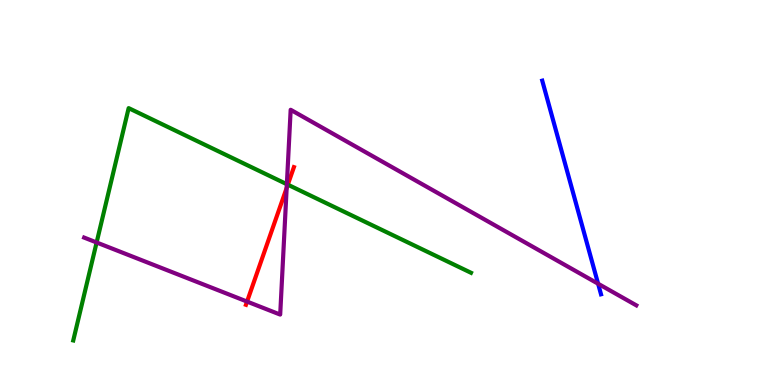[{'lines': ['blue', 'red'], 'intersections': []}, {'lines': ['green', 'red'], 'intersections': [{'x': 3.71, 'y': 5.2}]}, {'lines': ['purple', 'red'], 'intersections': [{'x': 3.19, 'y': 2.17}, {'x': 3.7, 'y': 5.12}]}, {'lines': ['blue', 'green'], 'intersections': []}, {'lines': ['blue', 'purple'], 'intersections': [{'x': 7.72, 'y': 2.63}]}, {'lines': ['green', 'purple'], 'intersections': [{'x': 1.25, 'y': 3.7}, {'x': 3.7, 'y': 5.22}]}]